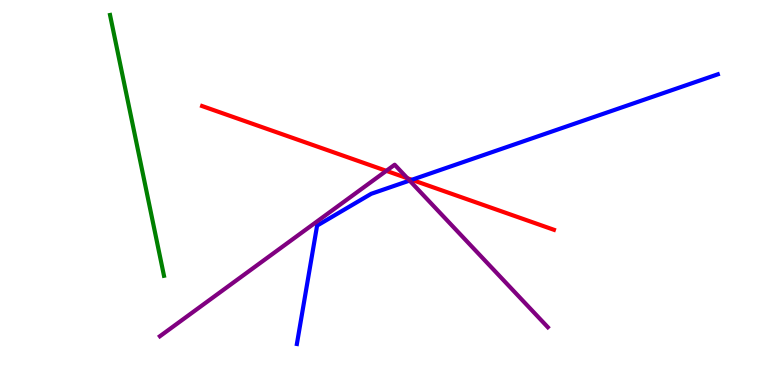[{'lines': ['blue', 'red'], 'intersections': [{'x': 5.31, 'y': 5.33}]}, {'lines': ['green', 'red'], 'intersections': []}, {'lines': ['purple', 'red'], 'intersections': [{'x': 4.98, 'y': 5.56}, {'x': 5.26, 'y': 5.37}]}, {'lines': ['blue', 'green'], 'intersections': []}, {'lines': ['blue', 'purple'], 'intersections': [{'x': 5.29, 'y': 5.31}]}, {'lines': ['green', 'purple'], 'intersections': []}]